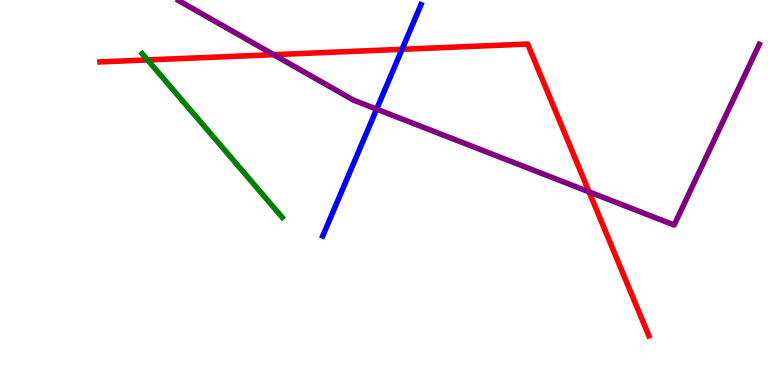[{'lines': ['blue', 'red'], 'intersections': [{'x': 5.19, 'y': 8.72}]}, {'lines': ['green', 'red'], 'intersections': [{'x': 1.9, 'y': 8.44}]}, {'lines': ['purple', 'red'], 'intersections': [{'x': 3.53, 'y': 8.58}, {'x': 7.6, 'y': 5.02}]}, {'lines': ['blue', 'green'], 'intersections': []}, {'lines': ['blue', 'purple'], 'intersections': [{'x': 4.86, 'y': 7.17}]}, {'lines': ['green', 'purple'], 'intersections': []}]